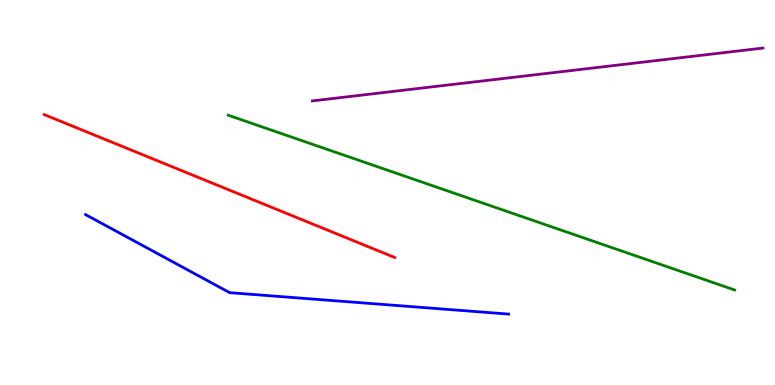[{'lines': ['blue', 'red'], 'intersections': []}, {'lines': ['green', 'red'], 'intersections': []}, {'lines': ['purple', 'red'], 'intersections': []}, {'lines': ['blue', 'green'], 'intersections': []}, {'lines': ['blue', 'purple'], 'intersections': []}, {'lines': ['green', 'purple'], 'intersections': []}]